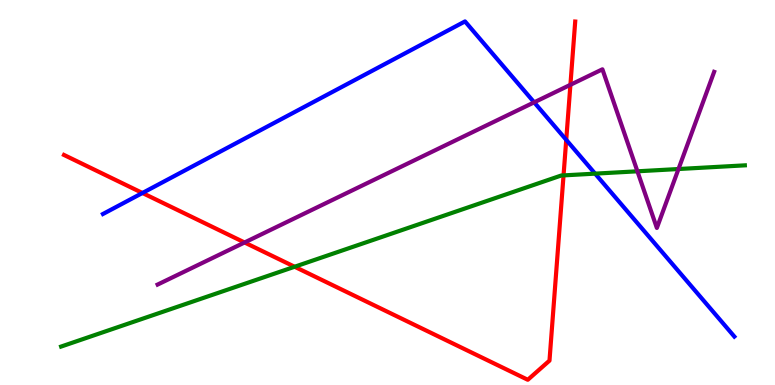[{'lines': ['blue', 'red'], 'intersections': [{'x': 1.84, 'y': 4.99}, {'x': 7.31, 'y': 6.37}]}, {'lines': ['green', 'red'], 'intersections': [{'x': 3.8, 'y': 3.07}, {'x': 7.27, 'y': 5.44}]}, {'lines': ['purple', 'red'], 'intersections': [{'x': 3.16, 'y': 3.7}, {'x': 7.36, 'y': 7.8}]}, {'lines': ['blue', 'green'], 'intersections': [{'x': 7.68, 'y': 5.49}]}, {'lines': ['blue', 'purple'], 'intersections': [{'x': 6.89, 'y': 7.34}]}, {'lines': ['green', 'purple'], 'intersections': [{'x': 8.22, 'y': 5.55}, {'x': 8.75, 'y': 5.61}]}]